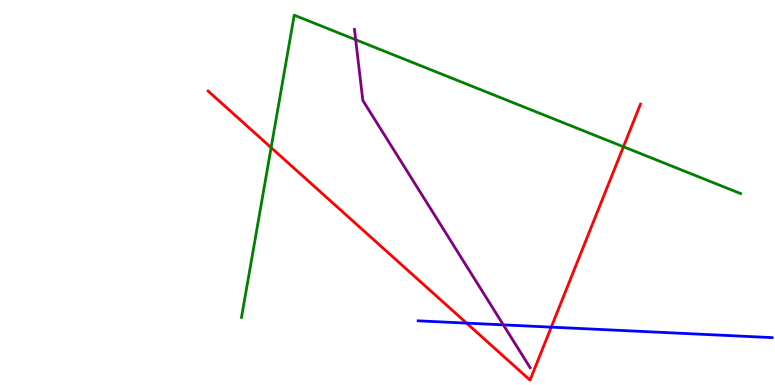[{'lines': ['blue', 'red'], 'intersections': [{'x': 6.02, 'y': 1.61}, {'x': 7.11, 'y': 1.5}]}, {'lines': ['green', 'red'], 'intersections': [{'x': 3.5, 'y': 6.17}, {'x': 8.04, 'y': 6.19}]}, {'lines': ['purple', 'red'], 'intersections': []}, {'lines': ['blue', 'green'], 'intersections': []}, {'lines': ['blue', 'purple'], 'intersections': [{'x': 6.49, 'y': 1.56}]}, {'lines': ['green', 'purple'], 'intersections': [{'x': 4.59, 'y': 8.97}]}]